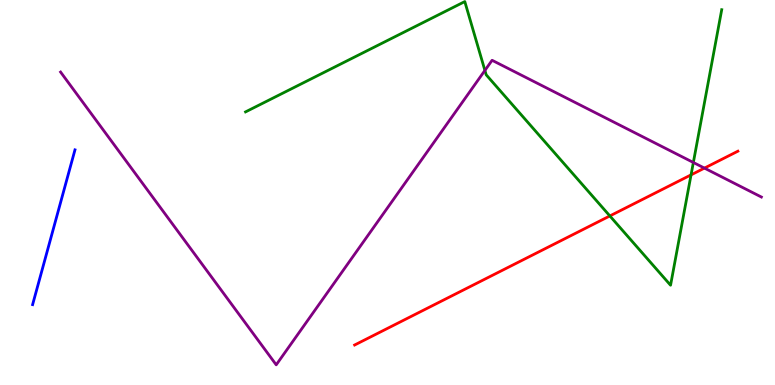[{'lines': ['blue', 'red'], 'intersections': []}, {'lines': ['green', 'red'], 'intersections': [{'x': 7.87, 'y': 4.39}, {'x': 8.92, 'y': 5.46}]}, {'lines': ['purple', 'red'], 'intersections': [{'x': 9.09, 'y': 5.63}]}, {'lines': ['blue', 'green'], 'intersections': []}, {'lines': ['blue', 'purple'], 'intersections': []}, {'lines': ['green', 'purple'], 'intersections': [{'x': 6.26, 'y': 8.17}, {'x': 8.95, 'y': 5.78}]}]